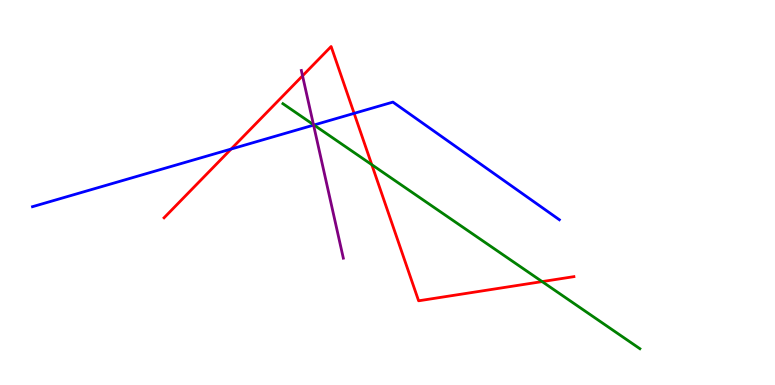[{'lines': ['blue', 'red'], 'intersections': [{'x': 2.98, 'y': 6.13}, {'x': 4.57, 'y': 7.06}]}, {'lines': ['green', 'red'], 'intersections': [{'x': 4.8, 'y': 5.72}, {'x': 7.0, 'y': 2.69}]}, {'lines': ['purple', 'red'], 'intersections': [{'x': 3.9, 'y': 8.03}]}, {'lines': ['blue', 'green'], 'intersections': [{'x': 4.05, 'y': 6.75}]}, {'lines': ['blue', 'purple'], 'intersections': [{'x': 4.05, 'y': 6.75}]}, {'lines': ['green', 'purple'], 'intersections': [{'x': 4.04, 'y': 6.76}]}]